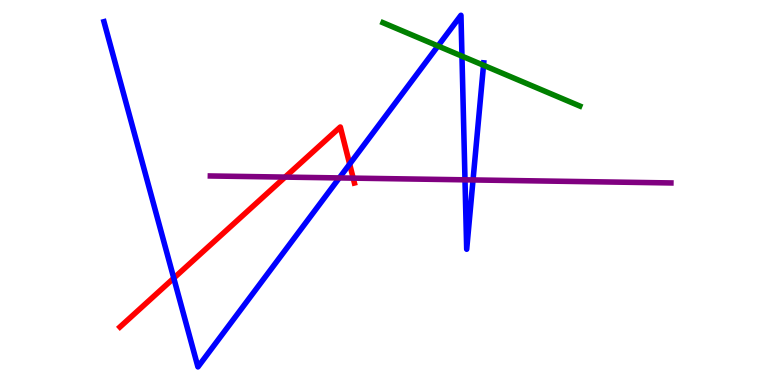[{'lines': ['blue', 'red'], 'intersections': [{'x': 2.24, 'y': 2.78}, {'x': 4.51, 'y': 5.74}]}, {'lines': ['green', 'red'], 'intersections': []}, {'lines': ['purple', 'red'], 'intersections': [{'x': 3.68, 'y': 5.4}, {'x': 4.56, 'y': 5.37}]}, {'lines': ['blue', 'green'], 'intersections': [{'x': 5.65, 'y': 8.81}, {'x': 5.96, 'y': 8.54}, {'x': 6.24, 'y': 8.3}]}, {'lines': ['blue', 'purple'], 'intersections': [{'x': 4.38, 'y': 5.38}, {'x': 6.0, 'y': 5.33}, {'x': 6.1, 'y': 5.33}]}, {'lines': ['green', 'purple'], 'intersections': []}]